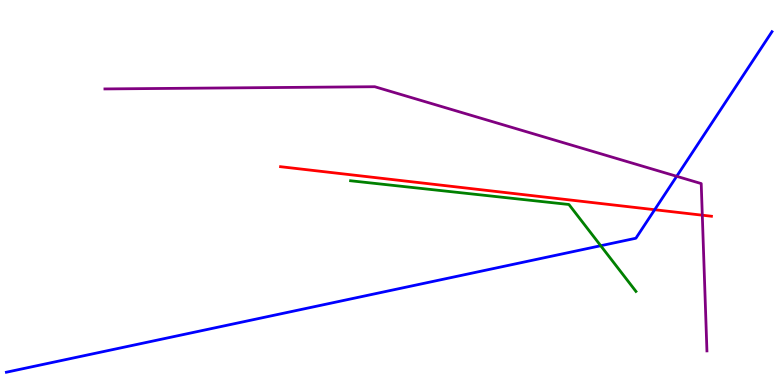[{'lines': ['blue', 'red'], 'intersections': [{'x': 8.45, 'y': 4.55}]}, {'lines': ['green', 'red'], 'intersections': []}, {'lines': ['purple', 'red'], 'intersections': [{'x': 9.06, 'y': 4.41}]}, {'lines': ['blue', 'green'], 'intersections': [{'x': 7.75, 'y': 3.62}]}, {'lines': ['blue', 'purple'], 'intersections': [{'x': 8.73, 'y': 5.42}]}, {'lines': ['green', 'purple'], 'intersections': []}]